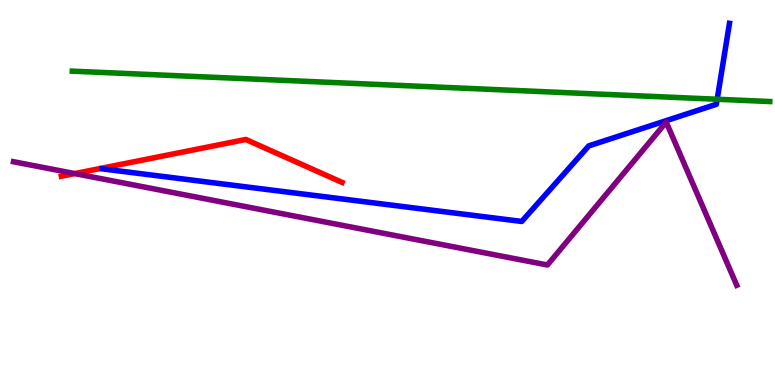[{'lines': ['blue', 'red'], 'intersections': []}, {'lines': ['green', 'red'], 'intersections': []}, {'lines': ['purple', 'red'], 'intersections': [{'x': 0.965, 'y': 5.49}]}, {'lines': ['blue', 'green'], 'intersections': [{'x': 9.25, 'y': 7.42}]}, {'lines': ['blue', 'purple'], 'intersections': []}, {'lines': ['green', 'purple'], 'intersections': []}]